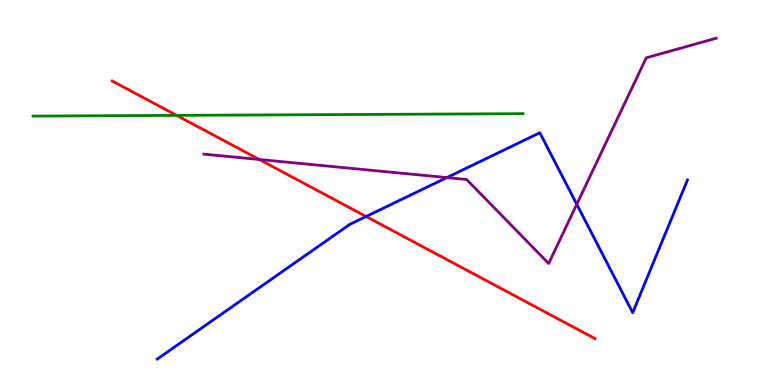[{'lines': ['blue', 'red'], 'intersections': [{'x': 4.72, 'y': 4.38}]}, {'lines': ['green', 'red'], 'intersections': [{'x': 2.28, 'y': 7.0}]}, {'lines': ['purple', 'red'], 'intersections': [{'x': 3.35, 'y': 5.86}]}, {'lines': ['blue', 'green'], 'intersections': []}, {'lines': ['blue', 'purple'], 'intersections': [{'x': 5.77, 'y': 5.39}, {'x': 7.44, 'y': 4.69}]}, {'lines': ['green', 'purple'], 'intersections': []}]